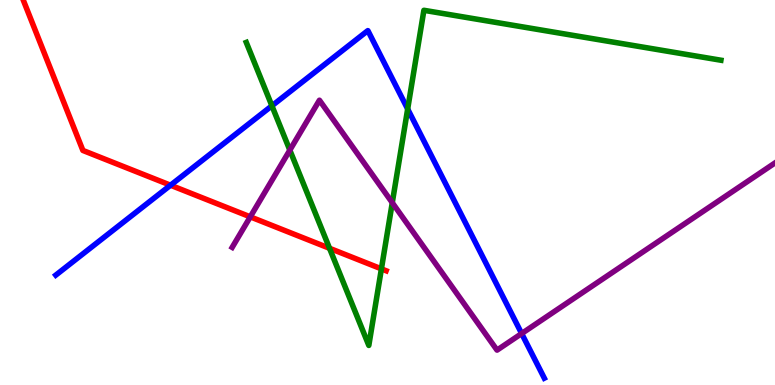[{'lines': ['blue', 'red'], 'intersections': [{'x': 2.2, 'y': 5.19}]}, {'lines': ['green', 'red'], 'intersections': [{'x': 4.25, 'y': 3.55}, {'x': 4.92, 'y': 3.02}]}, {'lines': ['purple', 'red'], 'intersections': [{'x': 3.23, 'y': 4.37}]}, {'lines': ['blue', 'green'], 'intersections': [{'x': 3.51, 'y': 7.25}, {'x': 5.26, 'y': 7.17}]}, {'lines': ['blue', 'purple'], 'intersections': [{'x': 6.73, 'y': 1.34}]}, {'lines': ['green', 'purple'], 'intersections': [{'x': 3.74, 'y': 6.1}, {'x': 5.06, 'y': 4.73}]}]